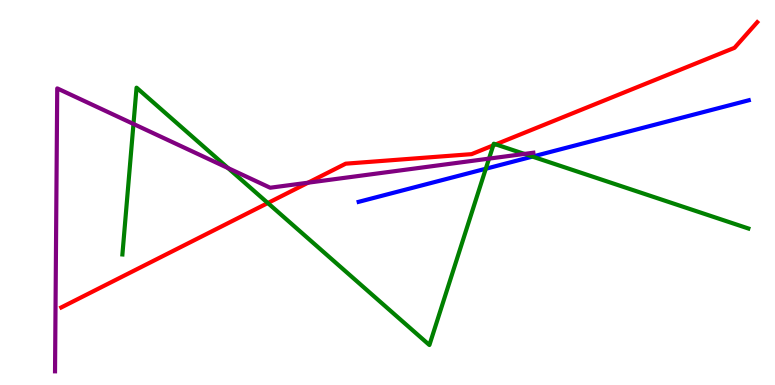[{'lines': ['blue', 'red'], 'intersections': []}, {'lines': ['green', 'red'], 'intersections': [{'x': 3.46, 'y': 4.73}, {'x': 6.36, 'y': 6.22}, {'x': 6.4, 'y': 6.25}]}, {'lines': ['purple', 'red'], 'intersections': [{'x': 3.98, 'y': 5.25}]}, {'lines': ['blue', 'green'], 'intersections': [{'x': 6.27, 'y': 5.62}, {'x': 6.87, 'y': 5.93}]}, {'lines': ['blue', 'purple'], 'intersections': []}, {'lines': ['green', 'purple'], 'intersections': [{'x': 1.72, 'y': 6.78}, {'x': 2.94, 'y': 5.63}, {'x': 6.31, 'y': 5.88}, {'x': 6.77, 'y': 6.0}]}]